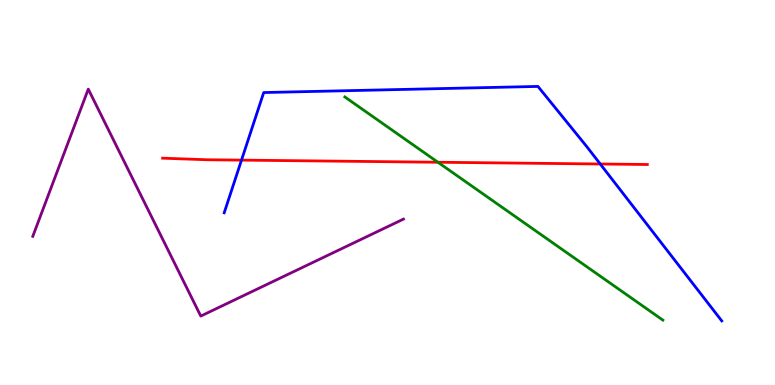[{'lines': ['blue', 'red'], 'intersections': [{'x': 3.12, 'y': 5.84}, {'x': 7.74, 'y': 5.74}]}, {'lines': ['green', 'red'], 'intersections': [{'x': 5.65, 'y': 5.79}]}, {'lines': ['purple', 'red'], 'intersections': []}, {'lines': ['blue', 'green'], 'intersections': []}, {'lines': ['blue', 'purple'], 'intersections': []}, {'lines': ['green', 'purple'], 'intersections': []}]